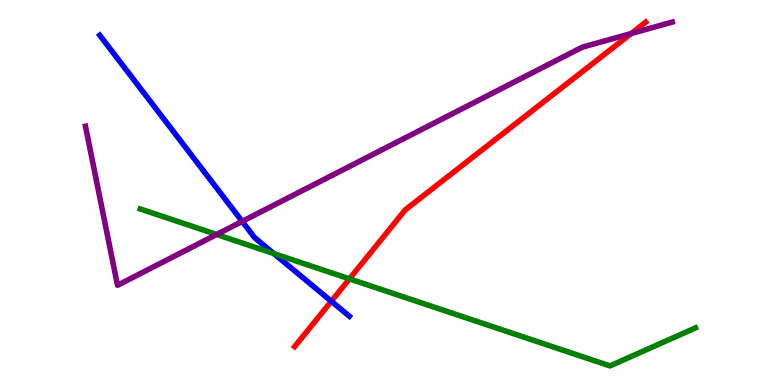[{'lines': ['blue', 'red'], 'intersections': [{'x': 4.28, 'y': 2.17}]}, {'lines': ['green', 'red'], 'intersections': [{'x': 4.51, 'y': 2.76}]}, {'lines': ['purple', 'red'], 'intersections': [{'x': 8.14, 'y': 9.13}]}, {'lines': ['blue', 'green'], 'intersections': [{'x': 3.53, 'y': 3.41}]}, {'lines': ['blue', 'purple'], 'intersections': [{'x': 3.13, 'y': 4.25}]}, {'lines': ['green', 'purple'], 'intersections': [{'x': 2.8, 'y': 3.91}]}]